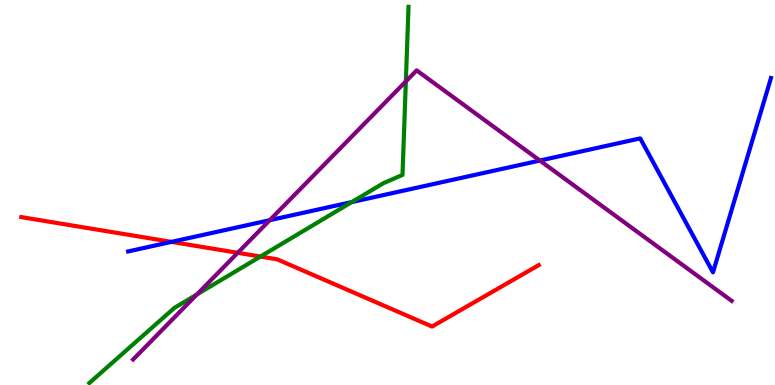[{'lines': ['blue', 'red'], 'intersections': [{'x': 2.21, 'y': 3.72}]}, {'lines': ['green', 'red'], 'intersections': [{'x': 3.36, 'y': 3.34}]}, {'lines': ['purple', 'red'], 'intersections': [{'x': 3.07, 'y': 3.43}]}, {'lines': ['blue', 'green'], 'intersections': [{'x': 4.54, 'y': 4.75}]}, {'lines': ['blue', 'purple'], 'intersections': [{'x': 3.48, 'y': 4.28}, {'x': 6.97, 'y': 5.83}]}, {'lines': ['green', 'purple'], 'intersections': [{'x': 2.54, 'y': 2.35}, {'x': 5.24, 'y': 7.89}]}]